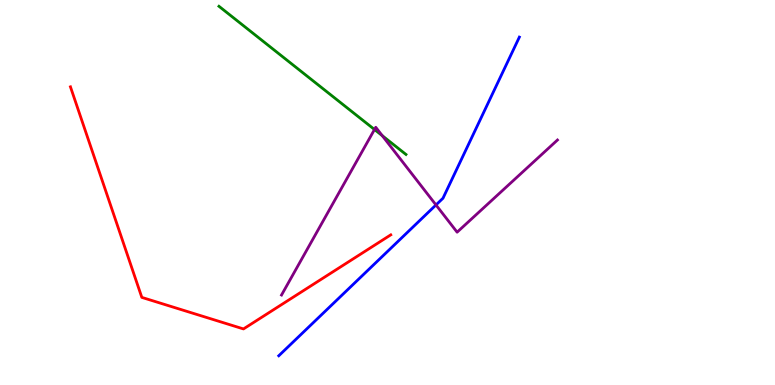[{'lines': ['blue', 'red'], 'intersections': []}, {'lines': ['green', 'red'], 'intersections': []}, {'lines': ['purple', 'red'], 'intersections': []}, {'lines': ['blue', 'green'], 'intersections': []}, {'lines': ['blue', 'purple'], 'intersections': [{'x': 5.63, 'y': 4.68}]}, {'lines': ['green', 'purple'], 'intersections': [{'x': 4.83, 'y': 6.64}, {'x': 4.93, 'y': 6.48}]}]